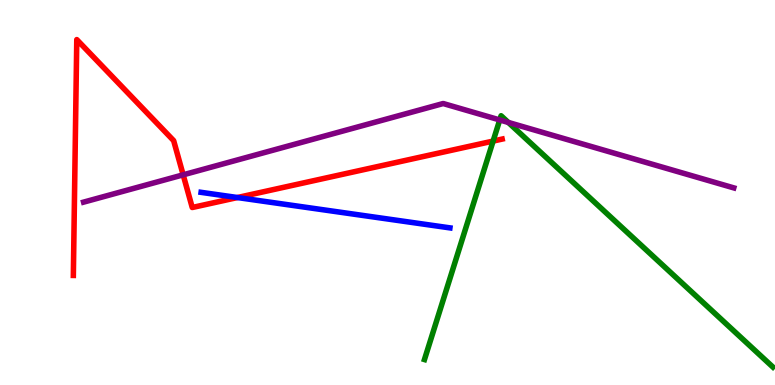[{'lines': ['blue', 'red'], 'intersections': [{'x': 3.06, 'y': 4.87}]}, {'lines': ['green', 'red'], 'intersections': [{'x': 6.36, 'y': 6.34}]}, {'lines': ['purple', 'red'], 'intersections': [{'x': 2.36, 'y': 5.46}]}, {'lines': ['blue', 'green'], 'intersections': []}, {'lines': ['blue', 'purple'], 'intersections': []}, {'lines': ['green', 'purple'], 'intersections': [{'x': 6.45, 'y': 6.88}, {'x': 6.56, 'y': 6.82}]}]